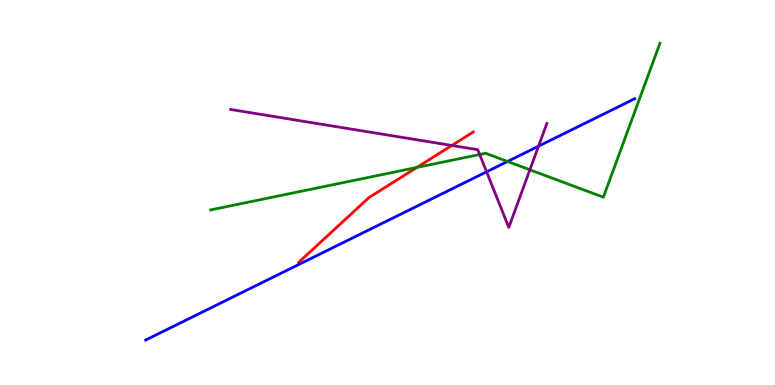[{'lines': ['blue', 'red'], 'intersections': []}, {'lines': ['green', 'red'], 'intersections': [{'x': 5.38, 'y': 5.65}]}, {'lines': ['purple', 'red'], 'intersections': [{'x': 5.83, 'y': 6.22}]}, {'lines': ['blue', 'green'], 'intersections': [{'x': 6.55, 'y': 5.81}]}, {'lines': ['blue', 'purple'], 'intersections': [{'x': 6.28, 'y': 5.54}, {'x': 6.95, 'y': 6.2}]}, {'lines': ['green', 'purple'], 'intersections': [{'x': 6.19, 'y': 5.99}, {'x': 6.84, 'y': 5.59}]}]